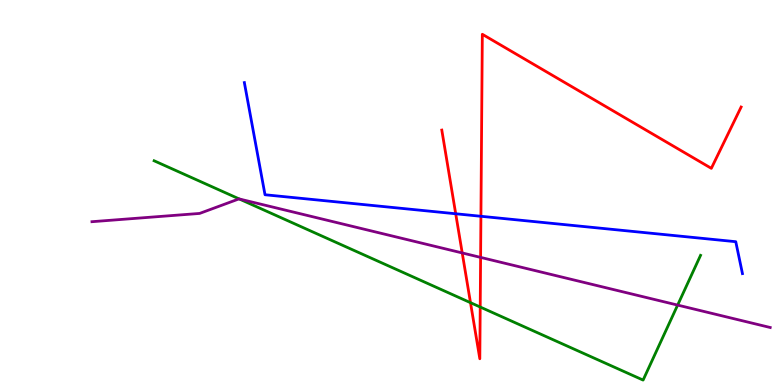[{'lines': ['blue', 'red'], 'intersections': [{'x': 5.88, 'y': 4.45}, {'x': 6.21, 'y': 4.38}]}, {'lines': ['green', 'red'], 'intersections': [{'x': 6.07, 'y': 2.14}, {'x': 6.2, 'y': 2.03}]}, {'lines': ['purple', 'red'], 'intersections': [{'x': 5.96, 'y': 3.43}, {'x': 6.2, 'y': 3.31}]}, {'lines': ['blue', 'green'], 'intersections': []}, {'lines': ['blue', 'purple'], 'intersections': []}, {'lines': ['green', 'purple'], 'intersections': [{'x': 3.09, 'y': 4.83}, {'x': 8.74, 'y': 2.08}]}]